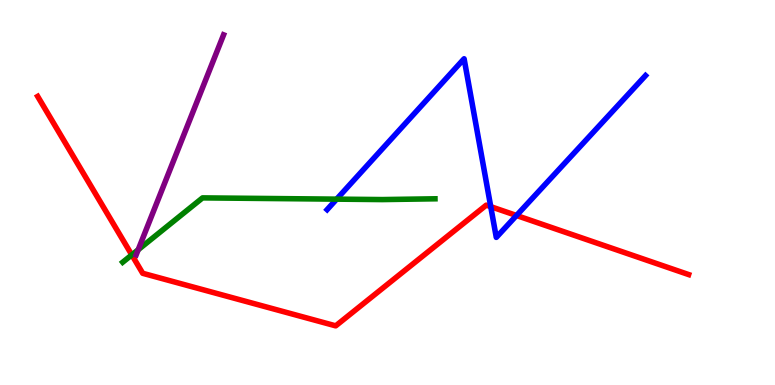[{'lines': ['blue', 'red'], 'intersections': [{'x': 6.33, 'y': 4.63}, {'x': 6.66, 'y': 4.4}]}, {'lines': ['green', 'red'], 'intersections': [{'x': 1.7, 'y': 3.38}]}, {'lines': ['purple', 'red'], 'intersections': []}, {'lines': ['blue', 'green'], 'intersections': [{'x': 4.34, 'y': 4.83}]}, {'lines': ['blue', 'purple'], 'intersections': []}, {'lines': ['green', 'purple'], 'intersections': [{'x': 1.78, 'y': 3.51}]}]